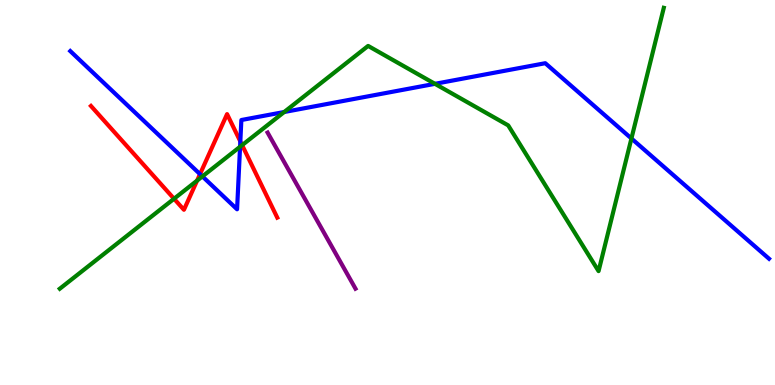[{'lines': ['blue', 'red'], 'intersections': [{'x': 2.58, 'y': 5.48}, {'x': 3.1, 'y': 6.33}]}, {'lines': ['green', 'red'], 'intersections': [{'x': 2.25, 'y': 4.84}, {'x': 2.54, 'y': 5.31}, {'x': 3.12, 'y': 6.23}]}, {'lines': ['purple', 'red'], 'intersections': []}, {'lines': ['blue', 'green'], 'intersections': [{'x': 2.61, 'y': 5.42}, {'x': 3.1, 'y': 6.19}, {'x': 3.67, 'y': 7.09}, {'x': 5.61, 'y': 7.82}, {'x': 8.15, 'y': 6.4}]}, {'lines': ['blue', 'purple'], 'intersections': []}, {'lines': ['green', 'purple'], 'intersections': []}]